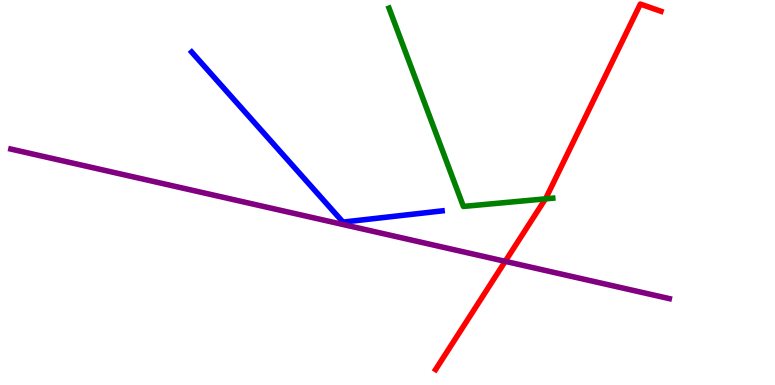[{'lines': ['blue', 'red'], 'intersections': []}, {'lines': ['green', 'red'], 'intersections': [{'x': 7.04, 'y': 4.83}]}, {'lines': ['purple', 'red'], 'intersections': [{'x': 6.52, 'y': 3.21}]}, {'lines': ['blue', 'green'], 'intersections': []}, {'lines': ['blue', 'purple'], 'intersections': []}, {'lines': ['green', 'purple'], 'intersections': []}]